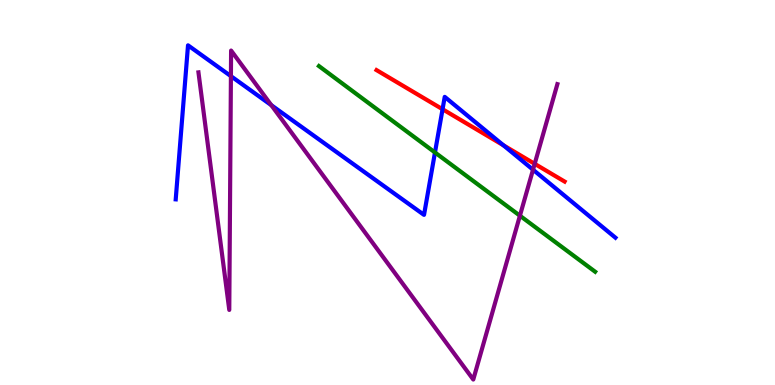[{'lines': ['blue', 'red'], 'intersections': [{'x': 5.71, 'y': 7.16}, {'x': 6.5, 'y': 6.23}]}, {'lines': ['green', 'red'], 'intersections': []}, {'lines': ['purple', 'red'], 'intersections': [{'x': 6.9, 'y': 5.74}]}, {'lines': ['blue', 'green'], 'intersections': [{'x': 5.61, 'y': 6.04}]}, {'lines': ['blue', 'purple'], 'intersections': [{'x': 2.98, 'y': 8.02}, {'x': 3.5, 'y': 7.27}, {'x': 6.88, 'y': 5.59}]}, {'lines': ['green', 'purple'], 'intersections': [{'x': 6.71, 'y': 4.4}]}]